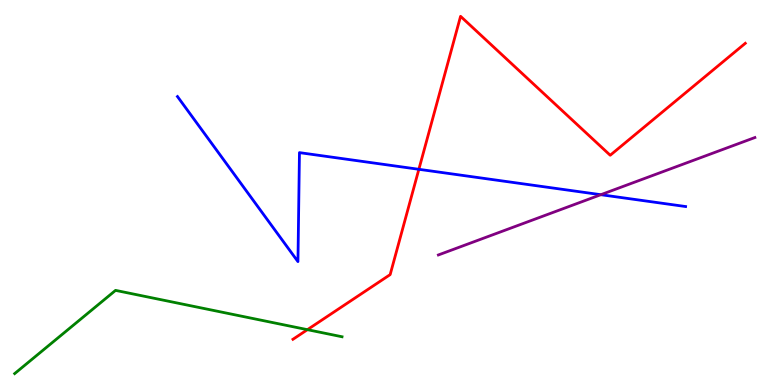[{'lines': ['blue', 'red'], 'intersections': [{'x': 5.4, 'y': 5.6}]}, {'lines': ['green', 'red'], 'intersections': [{'x': 3.97, 'y': 1.44}]}, {'lines': ['purple', 'red'], 'intersections': []}, {'lines': ['blue', 'green'], 'intersections': []}, {'lines': ['blue', 'purple'], 'intersections': [{'x': 7.75, 'y': 4.94}]}, {'lines': ['green', 'purple'], 'intersections': []}]